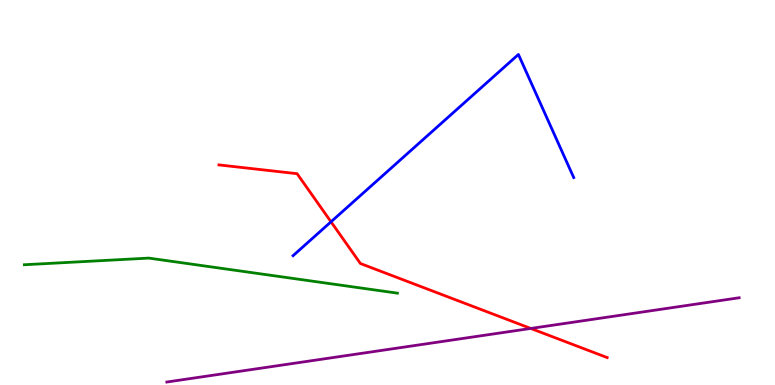[{'lines': ['blue', 'red'], 'intersections': [{'x': 4.27, 'y': 4.24}]}, {'lines': ['green', 'red'], 'intersections': []}, {'lines': ['purple', 'red'], 'intersections': [{'x': 6.85, 'y': 1.47}]}, {'lines': ['blue', 'green'], 'intersections': []}, {'lines': ['blue', 'purple'], 'intersections': []}, {'lines': ['green', 'purple'], 'intersections': []}]